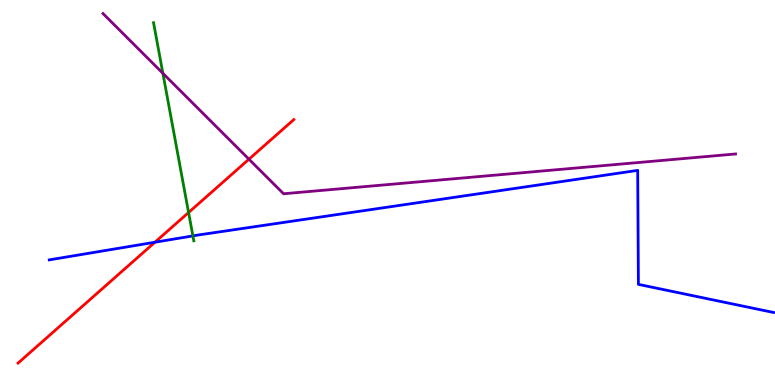[{'lines': ['blue', 'red'], 'intersections': [{'x': 2.0, 'y': 3.71}]}, {'lines': ['green', 'red'], 'intersections': [{'x': 2.43, 'y': 4.48}]}, {'lines': ['purple', 'red'], 'intersections': [{'x': 3.21, 'y': 5.86}]}, {'lines': ['blue', 'green'], 'intersections': [{'x': 2.49, 'y': 3.87}]}, {'lines': ['blue', 'purple'], 'intersections': []}, {'lines': ['green', 'purple'], 'intersections': [{'x': 2.1, 'y': 8.1}]}]